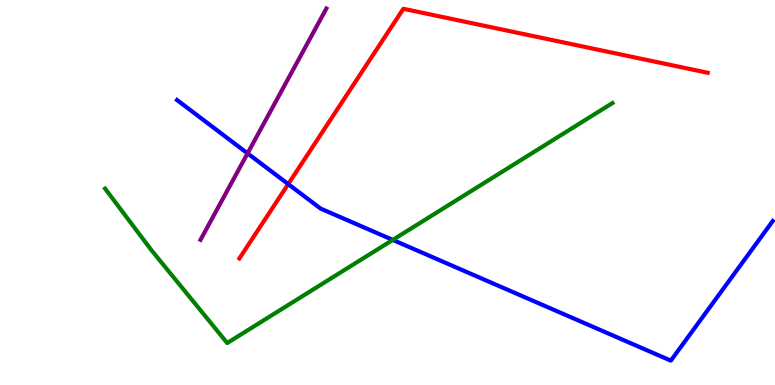[{'lines': ['blue', 'red'], 'intersections': [{'x': 3.72, 'y': 5.22}]}, {'lines': ['green', 'red'], 'intersections': []}, {'lines': ['purple', 'red'], 'intersections': []}, {'lines': ['blue', 'green'], 'intersections': [{'x': 5.07, 'y': 3.77}]}, {'lines': ['blue', 'purple'], 'intersections': [{'x': 3.19, 'y': 6.02}]}, {'lines': ['green', 'purple'], 'intersections': []}]